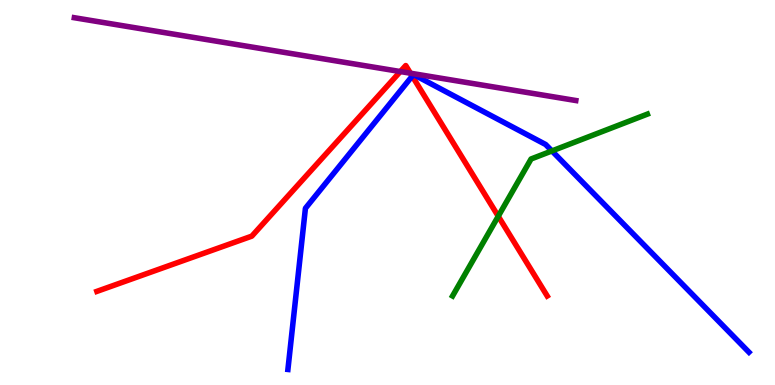[{'lines': ['blue', 'red'], 'intersections': [{'x': 5.32, 'y': 8.02}]}, {'lines': ['green', 'red'], 'intersections': [{'x': 6.43, 'y': 4.38}]}, {'lines': ['purple', 'red'], 'intersections': [{'x': 5.17, 'y': 8.14}, {'x': 5.3, 'y': 8.1}]}, {'lines': ['blue', 'green'], 'intersections': [{'x': 7.12, 'y': 6.08}]}, {'lines': ['blue', 'purple'], 'intersections': []}, {'lines': ['green', 'purple'], 'intersections': []}]